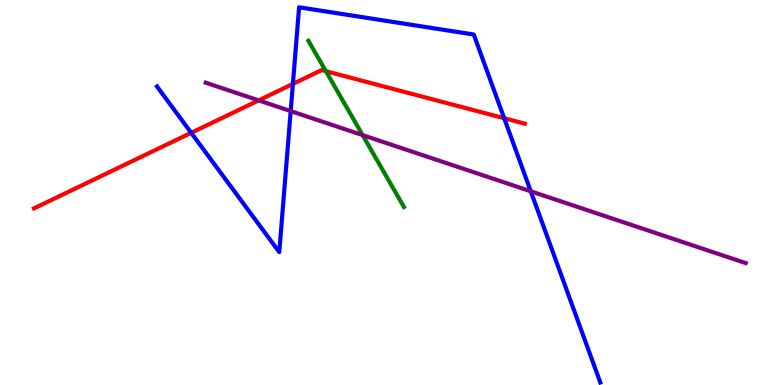[{'lines': ['blue', 'red'], 'intersections': [{'x': 2.47, 'y': 6.55}, {'x': 3.78, 'y': 7.82}, {'x': 6.51, 'y': 6.93}]}, {'lines': ['green', 'red'], 'intersections': [{'x': 4.21, 'y': 8.15}]}, {'lines': ['purple', 'red'], 'intersections': [{'x': 3.34, 'y': 7.39}]}, {'lines': ['blue', 'green'], 'intersections': []}, {'lines': ['blue', 'purple'], 'intersections': [{'x': 3.75, 'y': 7.11}, {'x': 6.85, 'y': 5.03}]}, {'lines': ['green', 'purple'], 'intersections': [{'x': 4.68, 'y': 6.49}]}]